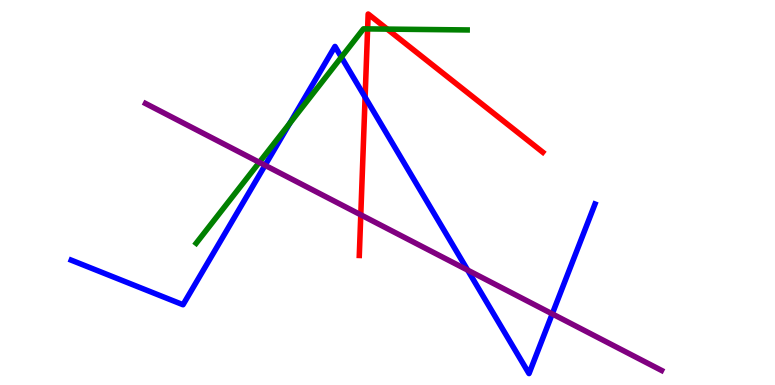[{'lines': ['blue', 'red'], 'intersections': [{'x': 4.71, 'y': 7.48}]}, {'lines': ['green', 'red'], 'intersections': [{'x': 4.74, 'y': 9.25}, {'x': 5.0, 'y': 9.24}]}, {'lines': ['purple', 'red'], 'intersections': [{'x': 4.66, 'y': 4.42}]}, {'lines': ['blue', 'green'], 'intersections': [{'x': 3.74, 'y': 6.8}, {'x': 4.4, 'y': 8.51}]}, {'lines': ['blue', 'purple'], 'intersections': [{'x': 3.42, 'y': 5.71}, {'x': 6.03, 'y': 2.98}, {'x': 7.13, 'y': 1.85}]}, {'lines': ['green', 'purple'], 'intersections': [{'x': 3.35, 'y': 5.78}]}]